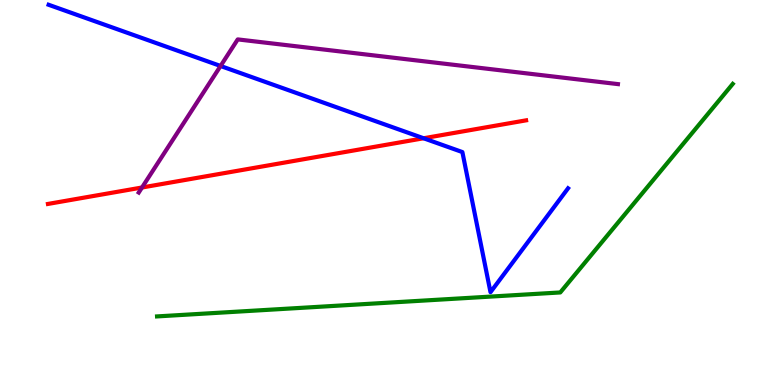[{'lines': ['blue', 'red'], 'intersections': [{'x': 5.47, 'y': 6.41}]}, {'lines': ['green', 'red'], 'intersections': []}, {'lines': ['purple', 'red'], 'intersections': [{'x': 1.83, 'y': 5.13}]}, {'lines': ['blue', 'green'], 'intersections': []}, {'lines': ['blue', 'purple'], 'intersections': [{'x': 2.85, 'y': 8.29}]}, {'lines': ['green', 'purple'], 'intersections': []}]